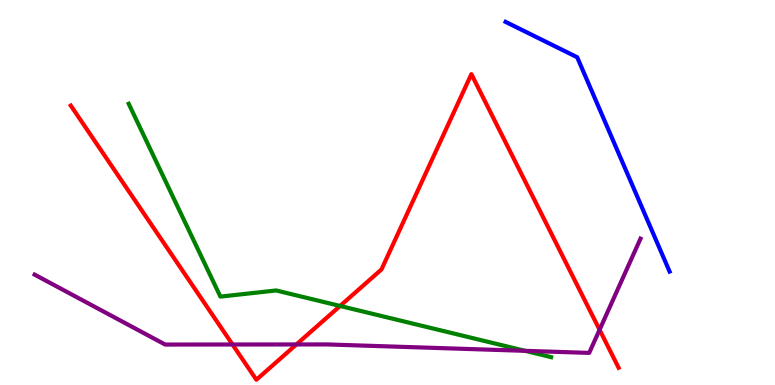[{'lines': ['blue', 'red'], 'intersections': []}, {'lines': ['green', 'red'], 'intersections': [{'x': 4.39, 'y': 2.05}]}, {'lines': ['purple', 'red'], 'intersections': [{'x': 3.0, 'y': 1.05}, {'x': 3.82, 'y': 1.05}, {'x': 7.74, 'y': 1.43}]}, {'lines': ['blue', 'green'], 'intersections': []}, {'lines': ['blue', 'purple'], 'intersections': []}, {'lines': ['green', 'purple'], 'intersections': [{'x': 6.78, 'y': 0.887}]}]